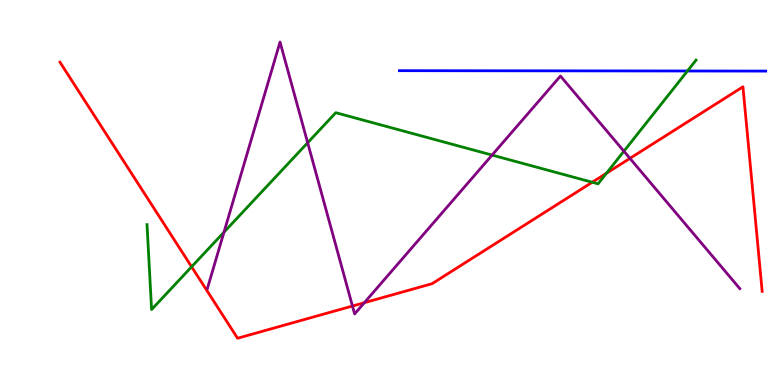[{'lines': ['blue', 'red'], 'intersections': []}, {'lines': ['green', 'red'], 'intersections': [{'x': 2.47, 'y': 3.07}, {'x': 7.64, 'y': 5.27}, {'x': 7.83, 'y': 5.5}]}, {'lines': ['purple', 'red'], 'intersections': [{'x': 4.55, 'y': 2.05}, {'x': 4.7, 'y': 2.14}, {'x': 8.13, 'y': 5.89}]}, {'lines': ['blue', 'green'], 'intersections': [{'x': 8.87, 'y': 8.16}]}, {'lines': ['blue', 'purple'], 'intersections': []}, {'lines': ['green', 'purple'], 'intersections': [{'x': 2.89, 'y': 3.97}, {'x': 3.97, 'y': 6.29}, {'x': 6.35, 'y': 5.97}, {'x': 8.05, 'y': 6.07}]}]